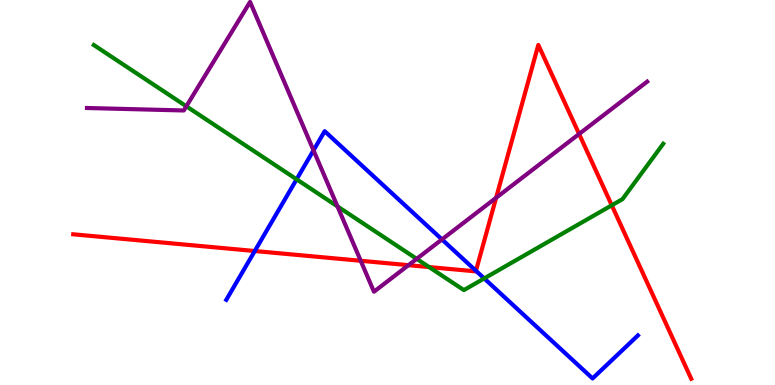[{'lines': ['blue', 'red'], 'intersections': [{'x': 3.29, 'y': 3.48}, {'x': 6.14, 'y': 2.97}]}, {'lines': ['green', 'red'], 'intersections': [{'x': 5.54, 'y': 3.06}, {'x': 7.89, 'y': 4.67}]}, {'lines': ['purple', 'red'], 'intersections': [{'x': 4.65, 'y': 3.23}, {'x': 5.27, 'y': 3.11}, {'x': 6.4, 'y': 4.86}, {'x': 7.47, 'y': 6.52}]}, {'lines': ['blue', 'green'], 'intersections': [{'x': 3.83, 'y': 5.34}, {'x': 6.25, 'y': 2.77}]}, {'lines': ['blue', 'purple'], 'intersections': [{'x': 4.05, 'y': 6.1}, {'x': 5.7, 'y': 3.78}]}, {'lines': ['green', 'purple'], 'intersections': [{'x': 2.4, 'y': 7.24}, {'x': 4.35, 'y': 4.64}, {'x': 5.38, 'y': 3.28}]}]